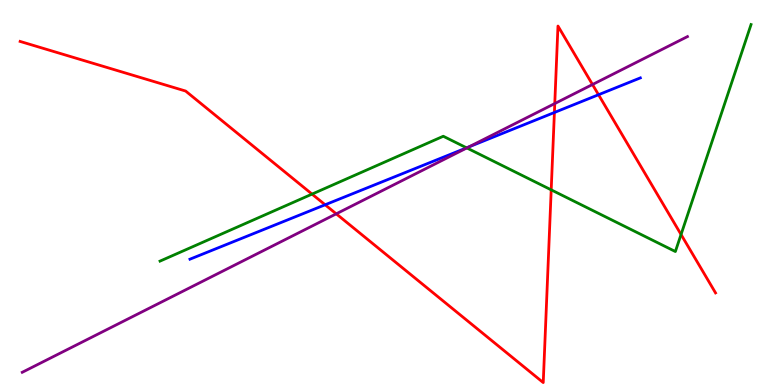[{'lines': ['blue', 'red'], 'intersections': [{'x': 4.2, 'y': 4.68}, {'x': 7.15, 'y': 7.08}, {'x': 7.72, 'y': 7.54}]}, {'lines': ['green', 'red'], 'intersections': [{'x': 4.03, 'y': 4.96}, {'x': 7.11, 'y': 5.07}, {'x': 8.79, 'y': 3.91}]}, {'lines': ['purple', 'red'], 'intersections': [{'x': 4.34, 'y': 4.45}, {'x': 7.16, 'y': 7.31}, {'x': 7.65, 'y': 7.8}]}, {'lines': ['blue', 'green'], 'intersections': [{'x': 6.02, 'y': 6.16}]}, {'lines': ['blue', 'purple'], 'intersections': [{'x': 6.05, 'y': 6.18}]}, {'lines': ['green', 'purple'], 'intersections': [{'x': 6.02, 'y': 6.16}]}]